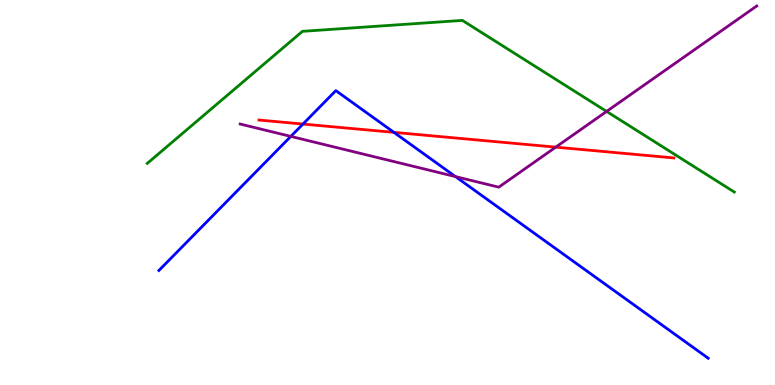[{'lines': ['blue', 'red'], 'intersections': [{'x': 3.91, 'y': 6.78}, {'x': 5.08, 'y': 6.56}]}, {'lines': ['green', 'red'], 'intersections': []}, {'lines': ['purple', 'red'], 'intersections': [{'x': 7.17, 'y': 6.18}]}, {'lines': ['blue', 'green'], 'intersections': []}, {'lines': ['blue', 'purple'], 'intersections': [{'x': 3.75, 'y': 6.46}, {'x': 5.88, 'y': 5.41}]}, {'lines': ['green', 'purple'], 'intersections': [{'x': 7.83, 'y': 7.11}]}]